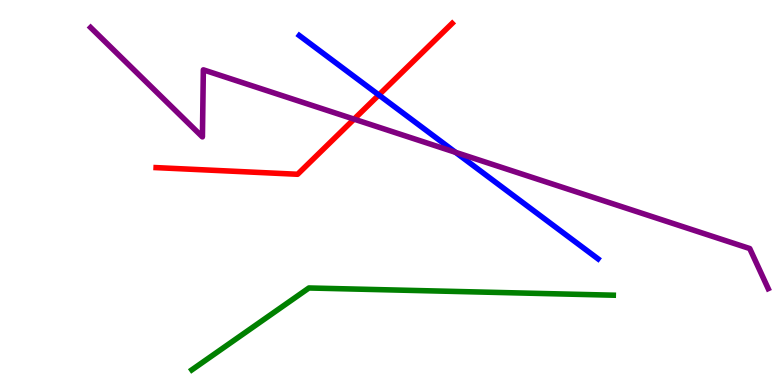[{'lines': ['blue', 'red'], 'intersections': [{'x': 4.89, 'y': 7.53}]}, {'lines': ['green', 'red'], 'intersections': []}, {'lines': ['purple', 'red'], 'intersections': [{'x': 4.57, 'y': 6.91}]}, {'lines': ['blue', 'green'], 'intersections': []}, {'lines': ['blue', 'purple'], 'intersections': [{'x': 5.88, 'y': 6.04}]}, {'lines': ['green', 'purple'], 'intersections': []}]